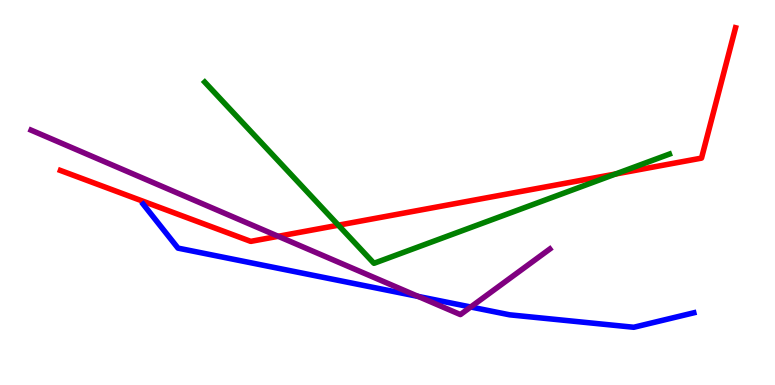[{'lines': ['blue', 'red'], 'intersections': []}, {'lines': ['green', 'red'], 'intersections': [{'x': 4.37, 'y': 4.15}, {'x': 7.94, 'y': 5.48}]}, {'lines': ['purple', 'red'], 'intersections': [{'x': 3.59, 'y': 3.86}]}, {'lines': ['blue', 'green'], 'intersections': []}, {'lines': ['blue', 'purple'], 'intersections': [{'x': 5.4, 'y': 2.3}, {'x': 6.07, 'y': 2.03}]}, {'lines': ['green', 'purple'], 'intersections': []}]